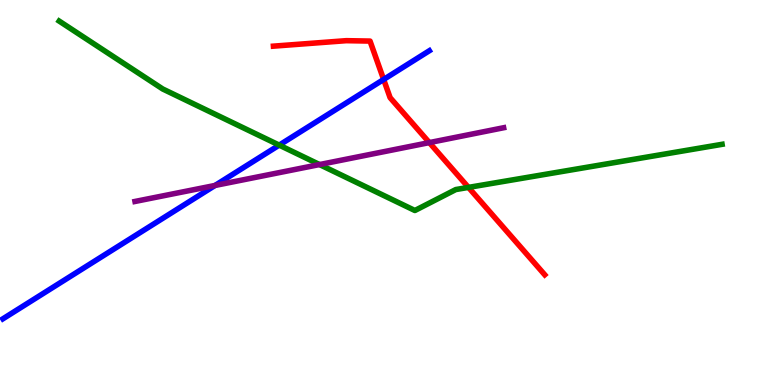[{'lines': ['blue', 'red'], 'intersections': [{'x': 4.95, 'y': 7.94}]}, {'lines': ['green', 'red'], 'intersections': [{'x': 6.04, 'y': 5.13}]}, {'lines': ['purple', 'red'], 'intersections': [{'x': 5.54, 'y': 6.3}]}, {'lines': ['blue', 'green'], 'intersections': [{'x': 3.6, 'y': 6.23}]}, {'lines': ['blue', 'purple'], 'intersections': [{'x': 2.77, 'y': 5.18}]}, {'lines': ['green', 'purple'], 'intersections': [{'x': 4.12, 'y': 5.73}]}]